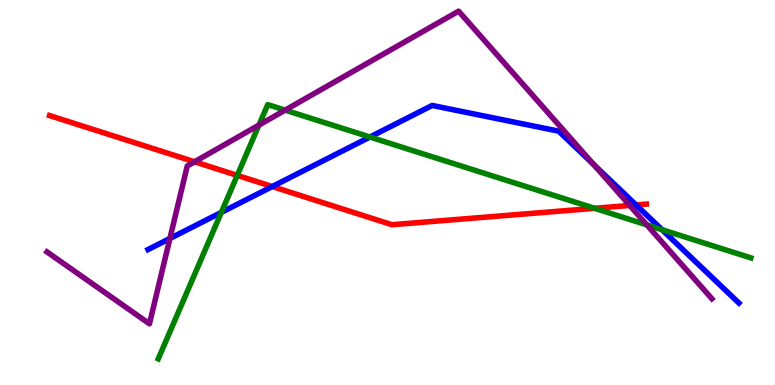[{'lines': ['blue', 'red'], 'intersections': [{'x': 3.51, 'y': 5.15}, {'x': 8.21, 'y': 4.68}]}, {'lines': ['green', 'red'], 'intersections': [{'x': 3.06, 'y': 5.44}, {'x': 7.67, 'y': 4.59}]}, {'lines': ['purple', 'red'], 'intersections': [{'x': 2.51, 'y': 5.8}, {'x': 8.13, 'y': 4.66}]}, {'lines': ['blue', 'green'], 'intersections': [{'x': 2.86, 'y': 4.48}, {'x': 4.77, 'y': 6.44}, {'x': 8.54, 'y': 4.03}]}, {'lines': ['blue', 'purple'], 'intersections': [{'x': 2.19, 'y': 3.81}, {'x': 7.66, 'y': 5.73}]}, {'lines': ['green', 'purple'], 'intersections': [{'x': 3.34, 'y': 6.75}, {'x': 3.68, 'y': 7.14}, {'x': 8.35, 'y': 4.16}]}]